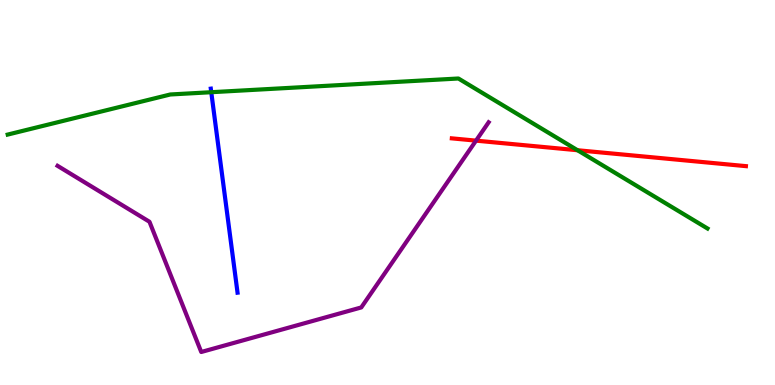[{'lines': ['blue', 'red'], 'intersections': []}, {'lines': ['green', 'red'], 'intersections': [{'x': 7.45, 'y': 6.1}]}, {'lines': ['purple', 'red'], 'intersections': [{'x': 6.14, 'y': 6.35}]}, {'lines': ['blue', 'green'], 'intersections': [{'x': 2.73, 'y': 7.6}]}, {'lines': ['blue', 'purple'], 'intersections': []}, {'lines': ['green', 'purple'], 'intersections': []}]